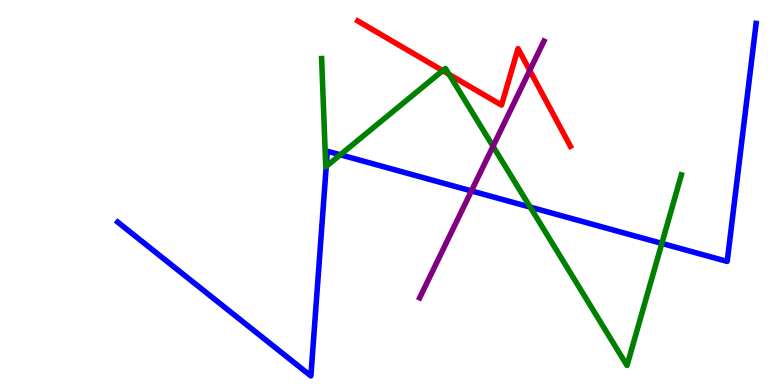[{'lines': ['blue', 'red'], 'intersections': []}, {'lines': ['green', 'red'], 'intersections': [{'x': 5.71, 'y': 8.16}, {'x': 5.79, 'y': 8.07}]}, {'lines': ['purple', 'red'], 'intersections': [{'x': 6.84, 'y': 8.17}]}, {'lines': ['blue', 'green'], 'intersections': [{'x': 4.21, 'y': 5.68}, {'x': 4.39, 'y': 5.98}, {'x': 6.84, 'y': 4.62}, {'x': 8.54, 'y': 3.68}]}, {'lines': ['blue', 'purple'], 'intersections': [{'x': 6.08, 'y': 5.04}]}, {'lines': ['green', 'purple'], 'intersections': [{'x': 6.36, 'y': 6.2}]}]